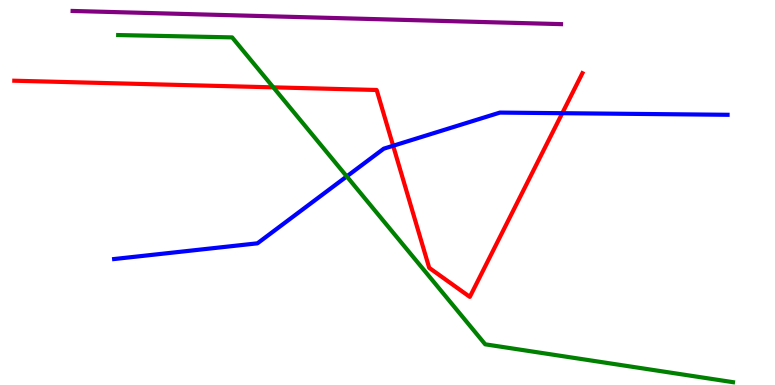[{'lines': ['blue', 'red'], 'intersections': [{'x': 5.07, 'y': 6.21}, {'x': 7.25, 'y': 7.06}]}, {'lines': ['green', 'red'], 'intersections': [{'x': 3.53, 'y': 7.73}]}, {'lines': ['purple', 'red'], 'intersections': []}, {'lines': ['blue', 'green'], 'intersections': [{'x': 4.47, 'y': 5.42}]}, {'lines': ['blue', 'purple'], 'intersections': []}, {'lines': ['green', 'purple'], 'intersections': []}]